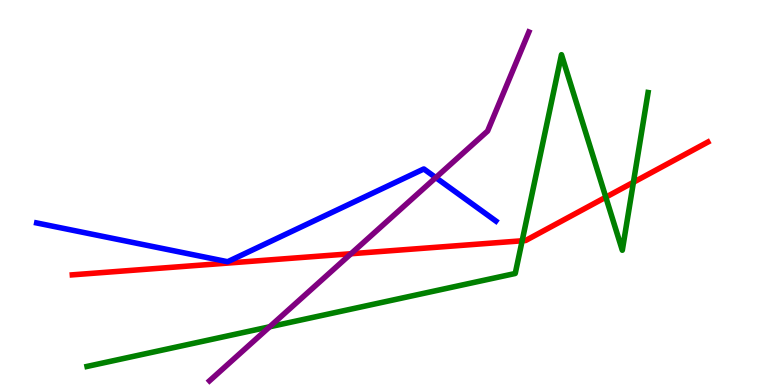[{'lines': ['blue', 'red'], 'intersections': []}, {'lines': ['green', 'red'], 'intersections': [{'x': 6.74, 'y': 3.75}, {'x': 7.82, 'y': 4.88}, {'x': 8.17, 'y': 5.27}]}, {'lines': ['purple', 'red'], 'intersections': [{'x': 4.53, 'y': 3.41}]}, {'lines': ['blue', 'green'], 'intersections': []}, {'lines': ['blue', 'purple'], 'intersections': [{'x': 5.62, 'y': 5.39}]}, {'lines': ['green', 'purple'], 'intersections': [{'x': 3.48, 'y': 1.51}]}]